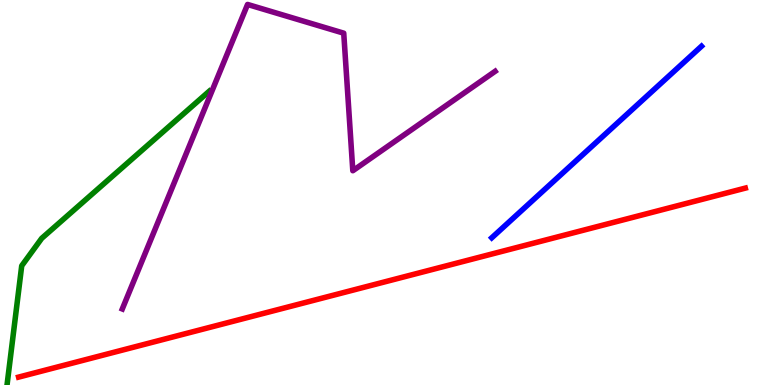[{'lines': ['blue', 'red'], 'intersections': []}, {'lines': ['green', 'red'], 'intersections': []}, {'lines': ['purple', 'red'], 'intersections': []}, {'lines': ['blue', 'green'], 'intersections': []}, {'lines': ['blue', 'purple'], 'intersections': []}, {'lines': ['green', 'purple'], 'intersections': []}]